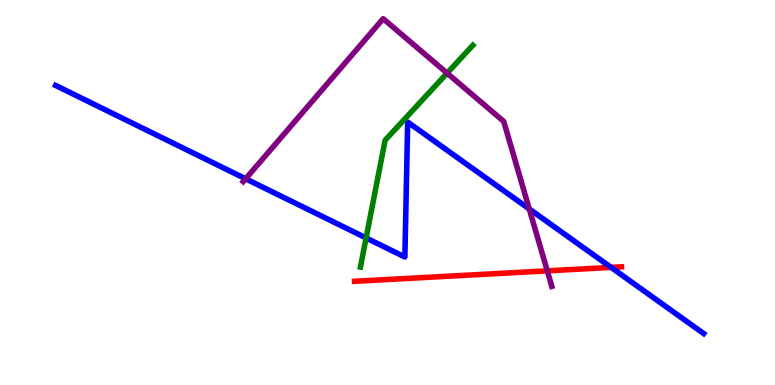[{'lines': ['blue', 'red'], 'intersections': [{'x': 7.88, 'y': 3.05}]}, {'lines': ['green', 'red'], 'intersections': []}, {'lines': ['purple', 'red'], 'intersections': [{'x': 7.06, 'y': 2.96}]}, {'lines': ['blue', 'green'], 'intersections': [{'x': 4.72, 'y': 3.82}]}, {'lines': ['blue', 'purple'], 'intersections': [{'x': 3.17, 'y': 5.36}, {'x': 6.83, 'y': 4.57}]}, {'lines': ['green', 'purple'], 'intersections': [{'x': 5.77, 'y': 8.1}]}]